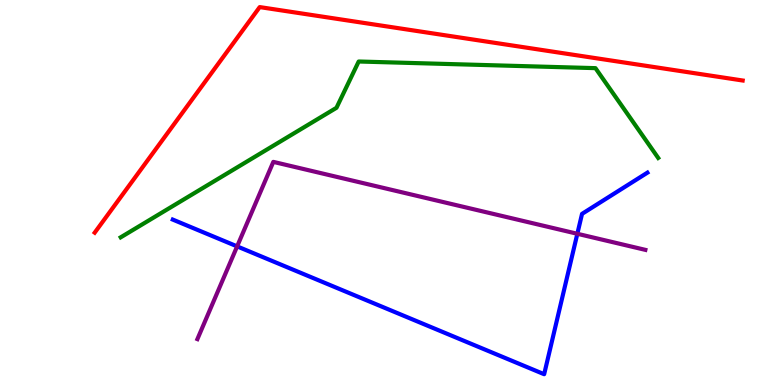[{'lines': ['blue', 'red'], 'intersections': []}, {'lines': ['green', 'red'], 'intersections': []}, {'lines': ['purple', 'red'], 'intersections': []}, {'lines': ['blue', 'green'], 'intersections': []}, {'lines': ['blue', 'purple'], 'intersections': [{'x': 3.06, 'y': 3.6}, {'x': 7.45, 'y': 3.93}]}, {'lines': ['green', 'purple'], 'intersections': []}]